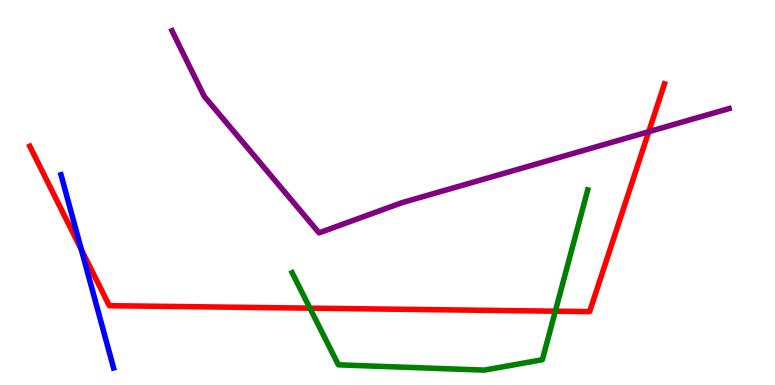[{'lines': ['blue', 'red'], 'intersections': [{'x': 1.05, 'y': 3.51}]}, {'lines': ['green', 'red'], 'intersections': [{'x': 4.0, 'y': 2.0}, {'x': 7.17, 'y': 1.92}]}, {'lines': ['purple', 'red'], 'intersections': [{'x': 8.37, 'y': 6.58}]}, {'lines': ['blue', 'green'], 'intersections': []}, {'lines': ['blue', 'purple'], 'intersections': []}, {'lines': ['green', 'purple'], 'intersections': []}]